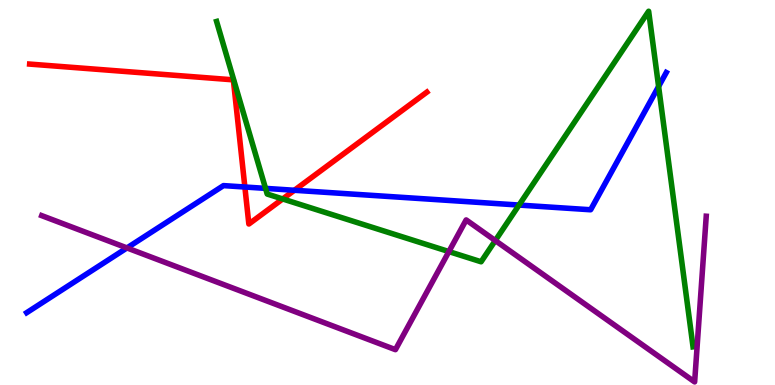[{'lines': ['blue', 'red'], 'intersections': [{'x': 3.16, 'y': 5.14}, {'x': 3.8, 'y': 5.06}]}, {'lines': ['green', 'red'], 'intersections': [{'x': 3.65, 'y': 4.83}]}, {'lines': ['purple', 'red'], 'intersections': []}, {'lines': ['blue', 'green'], 'intersections': [{'x': 3.43, 'y': 5.11}, {'x': 6.7, 'y': 4.67}, {'x': 8.5, 'y': 7.75}]}, {'lines': ['blue', 'purple'], 'intersections': [{'x': 1.64, 'y': 3.56}]}, {'lines': ['green', 'purple'], 'intersections': [{'x': 5.79, 'y': 3.47}, {'x': 6.39, 'y': 3.75}]}]